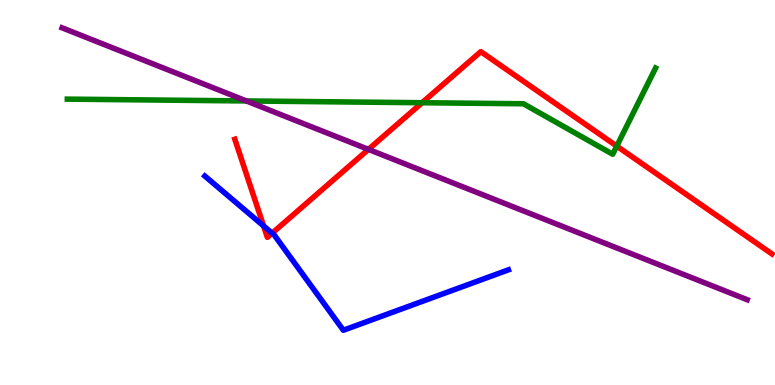[{'lines': ['blue', 'red'], 'intersections': [{'x': 3.4, 'y': 4.13}, {'x': 3.51, 'y': 3.94}]}, {'lines': ['green', 'red'], 'intersections': [{'x': 5.45, 'y': 7.33}, {'x': 7.96, 'y': 6.21}]}, {'lines': ['purple', 'red'], 'intersections': [{'x': 4.75, 'y': 6.12}]}, {'lines': ['blue', 'green'], 'intersections': []}, {'lines': ['blue', 'purple'], 'intersections': []}, {'lines': ['green', 'purple'], 'intersections': [{'x': 3.18, 'y': 7.38}]}]